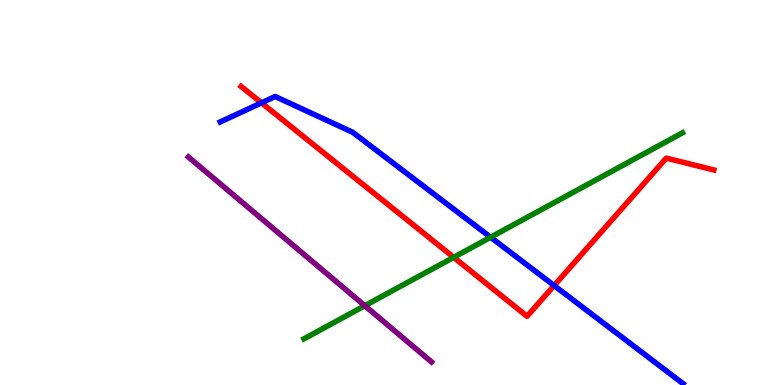[{'lines': ['blue', 'red'], 'intersections': [{'x': 3.37, 'y': 7.33}, {'x': 7.15, 'y': 2.58}]}, {'lines': ['green', 'red'], 'intersections': [{'x': 5.85, 'y': 3.32}]}, {'lines': ['purple', 'red'], 'intersections': []}, {'lines': ['blue', 'green'], 'intersections': [{'x': 6.33, 'y': 3.84}]}, {'lines': ['blue', 'purple'], 'intersections': []}, {'lines': ['green', 'purple'], 'intersections': [{'x': 4.71, 'y': 2.06}]}]